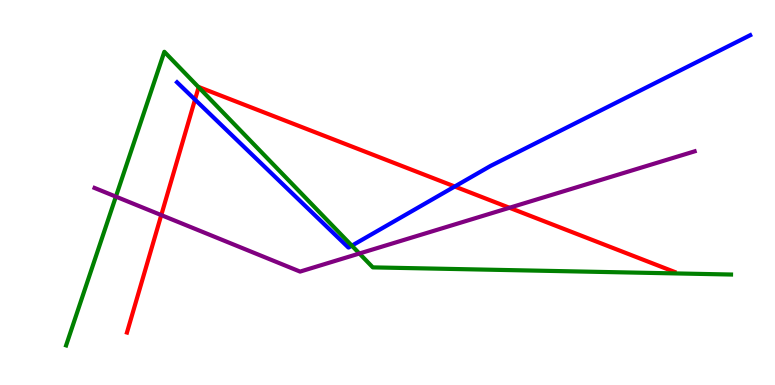[{'lines': ['blue', 'red'], 'intersections': [{'x': 2.52, 'y': 7.41}, {'x': 5.87, 'y': 5.16}]}, {'lines': ['green', 'red'], 'intersections': [{'x': 2.56, 'y': 7.73}]}, {'lines': ['purple', 'red'], 'intersections': [{'x': 2.08, 'y': 4.41}, {'x': 6.57, 'y': 4.6}]}, {'lines': ['blue', 'green'], 'intersections': [{'x': 4.54, 'y': 3.62}]}, {'lines': ['blue', 'purple'], 'intersections': []}, {'lines': ['green', 'purple'], 'intersections': [{'x': 1.5, 'y': 4.89}, {'x': 4.64, 'y': 3.42}]}]